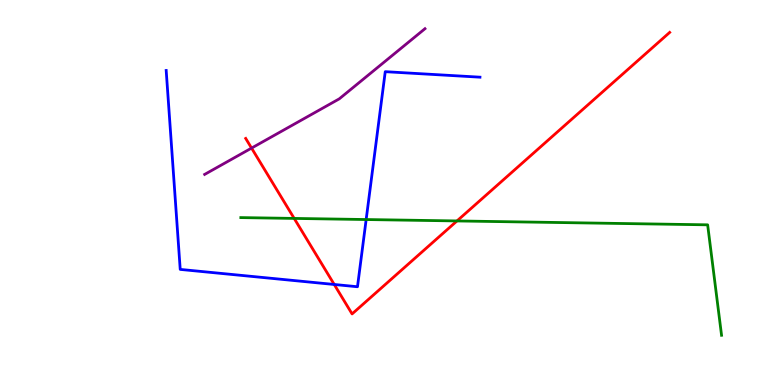[{'lines': ['blue', 'red'], 'intersections': [{'x': 4.31, 'y': 2.61}]}, {'lines': ['green', 'red'], 'intersections': [{'x': 3.8, 'y': 4.33}, {'x': 5.9, 'y': 4.26}]}, {'lines': ['purple', 'red'], 'intersections': [{'x': 3.25, 'y': 6.15}]}, {'lines': ['blue', 'green'], 'intersections': [{'x': 4.72, 'y': 4.3}]}, {'lines': ['blue', 'purple'], 'intersections': []}, {'lines': ['green', 'purple'], 'intersections': []}]